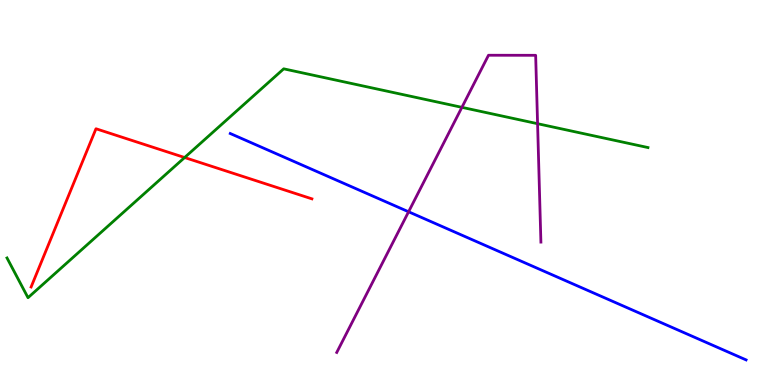[{'lines': ['blue', 'red'], 'intersections': []}, {'lines': ['green', 'red'], 'intersections': [{'x': 2.38, 'y': 5.91}]}, {'lines': ['purple', 'red'], 'intersections': []}, {'lines': ['blue', 'green'], 'intersections': []}, {'lines': ['blue', 'purple'], 'intersections': [{'x': 5.27, 'y': 4.5}]}, {'lines': ['green', 'purple'], 'intersections': [{'x': 5.96, 'y': 7.21}, {'x': 6.94, 'y': 6.79}]}]